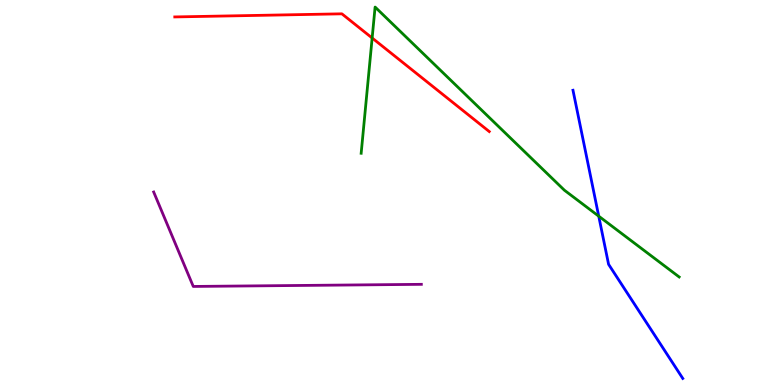[{'lines': ['blue', 'red'], 'intersections': []}, {'lines': ['green', 'red'], 'intersections': [{'x': 4.8, 'y': 9.01}]}, {'lines': ['purple', 'red'], 'intersections': []}, {'lines': ['blue', 'green'], 'intersections': [{'x': 7.73, 'y': 4.39}]}, {'lines': ['blue', 'purple'], 'intersections': []}, {'lines': ['green', 'purple'], 'intersections': []}]